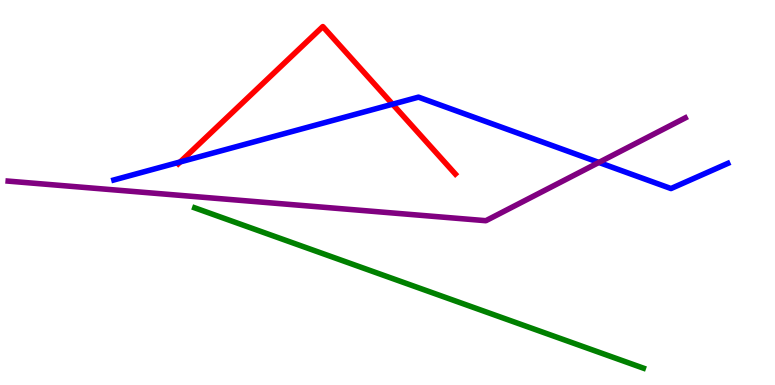[{'lines': ['blue', 'red'], 'intersections': [{'x': 2.33, 'y': 5.79}, {'x': 5.07, 'y': 7.29}]}, {'lines': ['green', 'red'], 'intersections': []}, {'lines': ['purple', 'red'], 'intersections': []}, {'lines': ['blue', 'green'], 'intersections': []}, {'lines': ['blue', 'purple'], 'intersections': [{'x': 7.73, 'y': 5.78}]}, {'lines': ['green', 'purple'], 'intersections': []}]